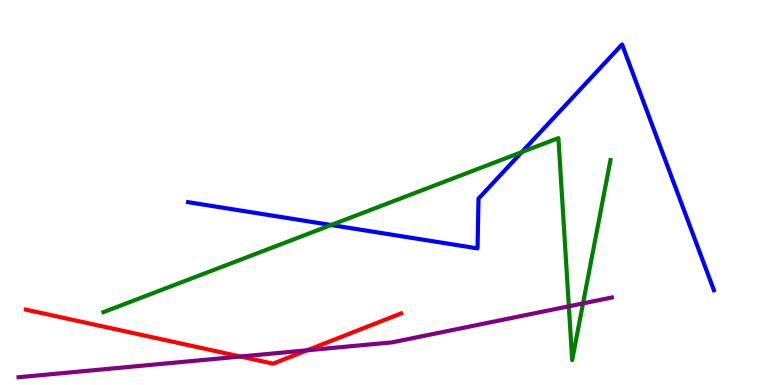[{'lines': ['blue', 'red'], 'intersections': []}, {'lines': ['green', 'red'], 'intersections': []}, {'lines': ['purple', 'red'], 'intersections': [{'x': 3.1, 'y': 0.74}, {'x': 3.96, 'y': 0.901}]}, {'lines': ['blue', 'green'], 'intersections': [{'x': 4.27, 'y': 4.16}, {'x': 6.73, 'y': 6.05}]}, {'lines': ['blue', 'purple'], 'intersections': []}, {'lines': ['green', 'purple'], 'intersections': [{'x': 7.34, 'y': 2.04}, {'x': 7.52, 'y': 2.12}]}]